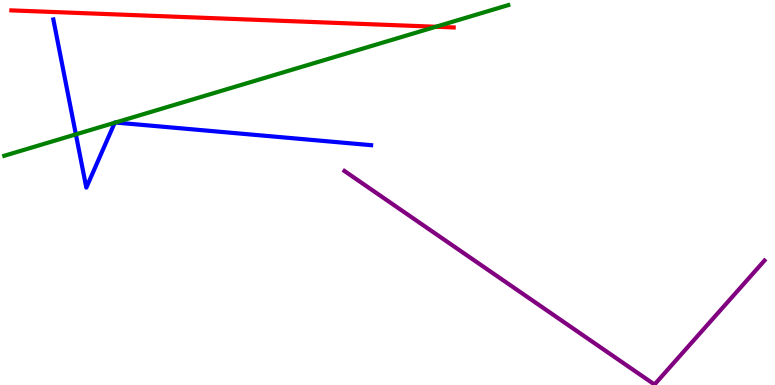[{'lines': ['blue', 'red'], 'intersections': []}, {'lines': ['green', 'red'], 'intersections': [{'x': 5.62, 'y': 9.31}]}, {'lines': ['purple', 'red'], 'intersections': []}, {'lines': ['blue', 'green'], 'intersections': [{'x': 0.979, 'y': 6.51}, {'x': 1.48, 'y': 6.81}, {'x': 1.49, 'y': 6.82}]}, {'lines': ['blue', 'purple'], 'intersections': []}, {'lines': ['green', 'purple'], 'intersections': []}]